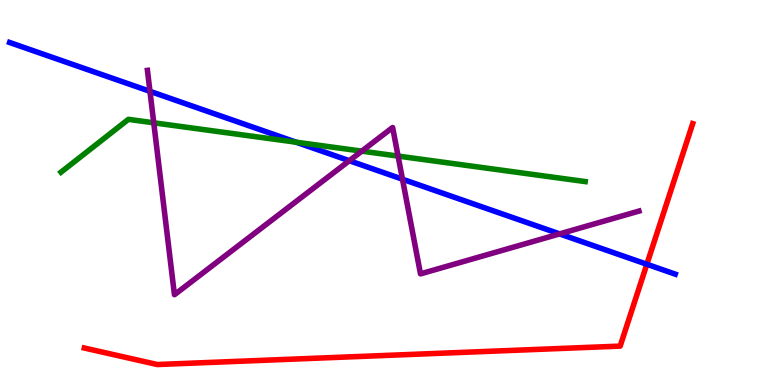[{'lines': ['blue', 'red'], 'intersections': [{'x': 8.35, 'y': 3.14}]}, {'lines': ['green', 'red'], 'intersections': []}, {'lines': ['purple', 'red'], 'intersections': []}, {'lines': ['blue', 'green'], 'intersections': [{'x': 3.82, 'y': 6.31}]}, {'lines': ['blue', 'purple'], 'intersections': [{'x': 1.94, 'y': 7.63}, {'x': 4.51, 'y': 5.83}, {'x': 5.19, 'y': 5.35}, {'x': 7.22, 'y': 3.92}]}, {'lines': ['green', 'purple'], 'intersections': [{'x': 1.98, 'y': 6.81}, {'x': 4.67, 'y': 6.07}, {'x': 5.14, 'y': 5.95}]}]